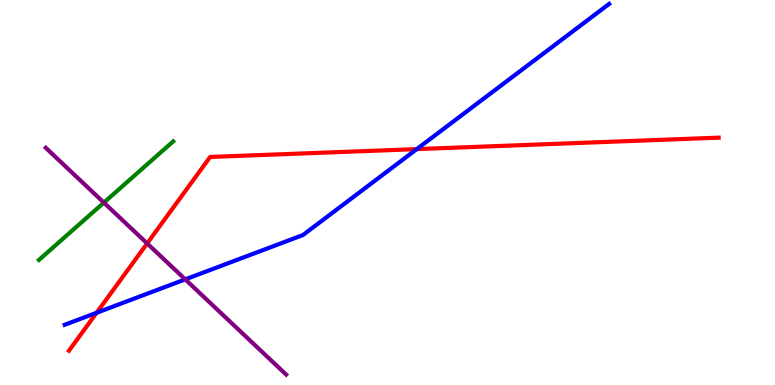[{'lines': ['blue', 'red'], 'intersections': [{'x': 1.25, 'y': 1.88}, {'x': 5.38, 'y': 6.13}]}, {'lines': ['green', 'red'], 'intersections': []}, {'lines': ['purple', 'red'], 'intersections': [{'x': 1.9, 'y': 3.68}]}, {'lines': ['blue', 'green'], 'intersections': []}, {'lines': ['blue', 'purple'], 'intersections': [{'x': 2.39, 'y': 2.74}]}, {'lines': ['green', 'purple'], 'intersections': [{'x': 1.34, 'y': 4.74}]}]